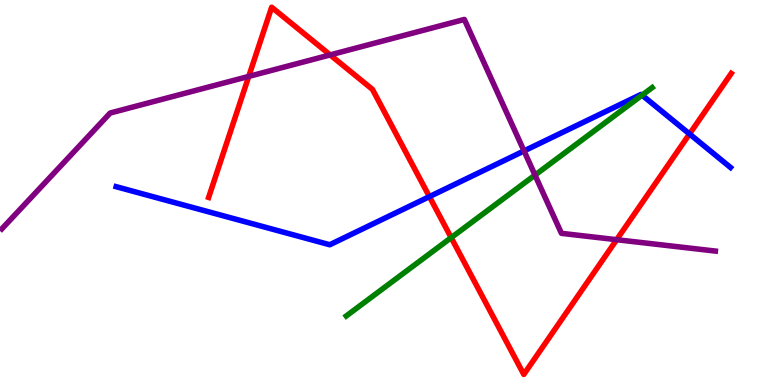[{'lines': ['blue', 'red'], 'intersections': [{'x': 5.54, 'y': 4.89}, {'x': 8.9, 'y': 6.52}]}, {'lines': ['green', 'red'], 'intersections': [{'x': 5.82, 'y': 3.83}]}, {'lines': ['purple', 'red'], 'intersections': [{'x': 3.21, 'y': 8.02}, {'x': 4.26, 'y': 8.57}, {'x': 7.96, 'y': 3.77}]}, {'lines': ['blue', 'green'], 'intersections': [{'x': 8.28, 'y': 7.53}]}, {'lines': ['blue', 'purple'], 'intersections': [{'x': 6.76, 'y': 6.08}]}, {'lines': ['green', 'purple'], 'intersections': [{'x': 6.9, 'y': 5.45}]}]